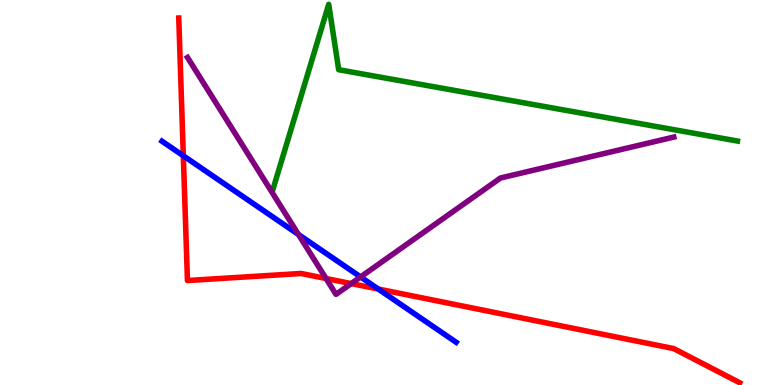[{'lines': ['blue', 'red'], 'intersections': [{'x': 2.37, 'y': 5.95}, {'x': 4.88, 'y': 2.49}]}, {'lines': ['green', 'red'], 'intersections': []}, {'lines': ['purple', 'red'], 'intersections': [{'x': 4.21, 'y': 2.77}, {'x': 4.53, 'y': 2.63}]}, {'lines': ['blue', 'green'], 'intersections': []}, {'lines': ['blue', 'purple'], 'intersections': [{'x': 3.85, 'y': 3.91}, {'x': 4.65, 'y': 2.81}]}, {'lines': ['green', 'purple'], 'intersections': []}]